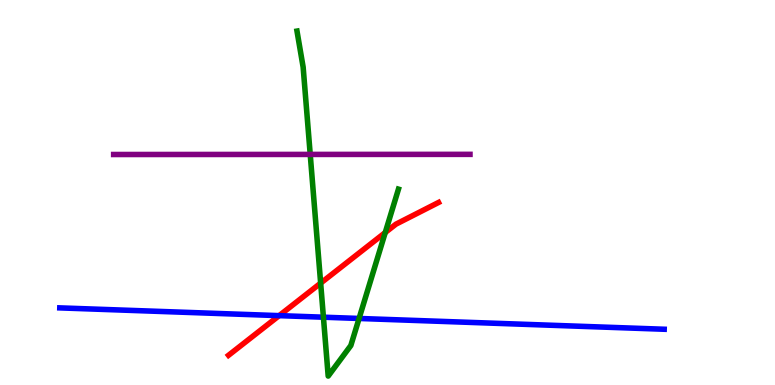[{'lines': ['blue', 'red'], 'intersections': [{'x': 3.6, 'y': 1.8}]}, {'lines': ['green', 'red'], 'intersections': [{'x': 4.14, 'y': 2.65}, {'x': 4.97, 'y': 3.96}]}, {'lines': ['purple', 'red'], 'intersections': []}, {'lines': ['blue', 'green'], 'intersections': [{'x': 4.17, 'y': 1.76}, {'x': 4.63, 'y': 1.73}]}, {'lines': ['blue', 'purple'], 'intersections': []}, {'lines': ['green', 'purple'], 'intersections': [{'x': 4.0, 'y': 5.99}]}]